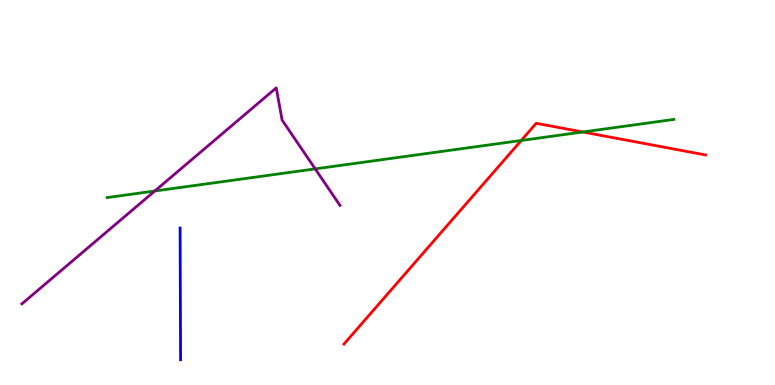[{'lines': ['blue', 'red'], 'intersections': []}, {'lines': ['green', 'red'], 'intersections': [{'x': 6.73, 'y': 6.35}, {'x': 7.52, 'y': 6.57}]}, {'lines': ['purple', 'red'], 'intersections': []}, {'lines': ['blue', 'green'], 'intersections': []}, {'lines': ['blue', 'purple'], 'intersections': []}, {'lines': ['green', 'purple'], 'intersections': [{'x': 2.0, 'y': 5.04}, {'x': 4.07, 'y': 5.61}]}]